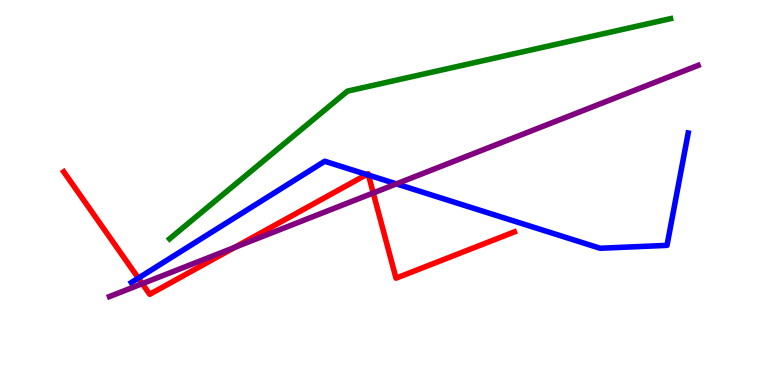[{'lines': ['blue', 'red'], 'intersections': [{'x': 1.79, 'y': 2.78}, {'x': 4.73, 'y': 5.47}, {'x': 4.75, 'y': 5.45}]}, {'lines': ['green', 'red'], 'intersections': []}, {'lines': ['purple', 'red'], 'intersections': [{'x': 1.84, 'y': 2.63}, {'x': 3.03, 'y': 3.57}, {'x': 4.82, 'y': 4.99}]}, {'lines': ['blue', 'green'], 'intersections': []}, {'lines': ['blue', 'purple'], 'intersections': [{'x': 5.11, 'y': 5.22}]}, {'lines': ['green', 'purple'], 'intersections': []}]